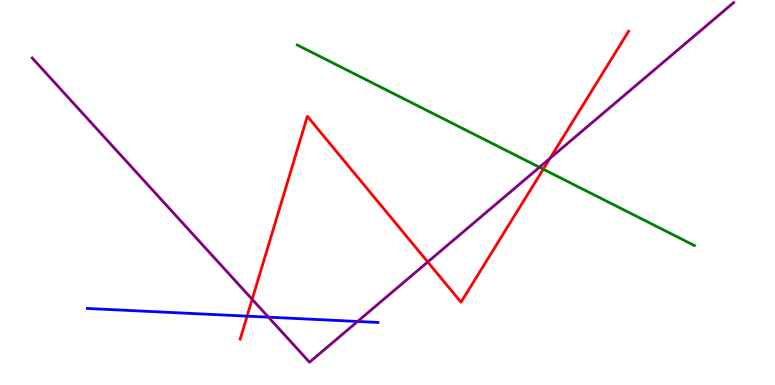[{'lines': ['blue', 'red'], 'intersections': [{'x': 3.19, 'y': 1.79}]}, {'lines': ['green', 'red'], 'intersections': [{'x': 7.01, 'y': 5.61}]}, {'lines': ['purple', 'red'], 'intersections': [{'x': 3.25, 'y': 2.23}, {'x': 5.52, 'y': 3.2}, {'x': 7.1, 'y': 5.89}]}, {'lines': ['blue', 'green'], 'intersections': []}, {'lines': ['blue', 'purple'], 'intersections': [{'x': 3.46, 'y': 1.76}, {'x': 4.61, 'y': 1.65}]}, {'lines': ['green', 'purple'], 'intersections': [{'x': 6.96, 'y': 5.66}]}]